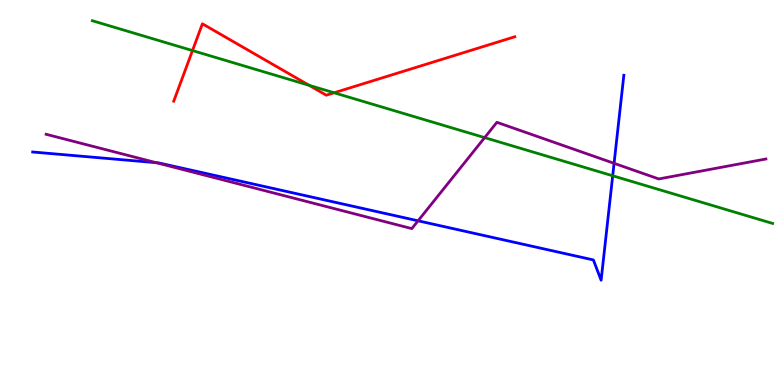[{'lines': ['blue', 'red'], 'intersections': []}, {'lines': ['green', 'red'], 'intersections': [{'x': 2.48, 'y': 8.69}, {'x': 3.99, 'y': 7.78}, {'x': 4.31, 'y': 7.59}]}, {'lines': ['purple', 'red'], 'intersections': []}, {'lines': ['blue', 'green'], 'intersections': [{'x': 7.91, 'y': 5.43}]}, {'lines': ['blue', 'purple'], 'intersections': [{'x': 2.02, 'y': 5.77}, {'x': 5.39, 'y': 4.26}, {'x': 7.92, 'y': 5.76}]}, {'lines': ['green', 'purple'], 'intersections': [{'x': 6.25, 'y': 6.43}]}]